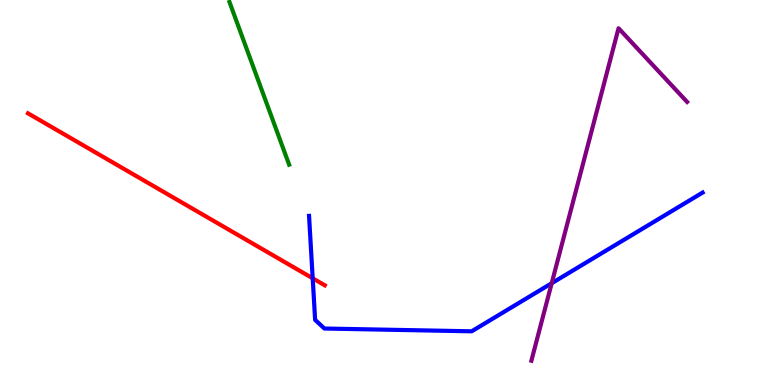[{'lines': ['blue', 'red'], 'intersections': [{'x': 4.03, 'y': 2.77}]}, {'lines': ['green', 'red'], 'intersections': []}, {'lines': ['purple', 'red'], 'intersections': []}, {'lines': ['blue', 'green'], 'intersections': []}, {'lines': ['blue', 'purple'], 'intersections': [{'x': 7.12, 'y': 2.64}]}, {'lines': ['green', 'purple'], 'intersections': []}]